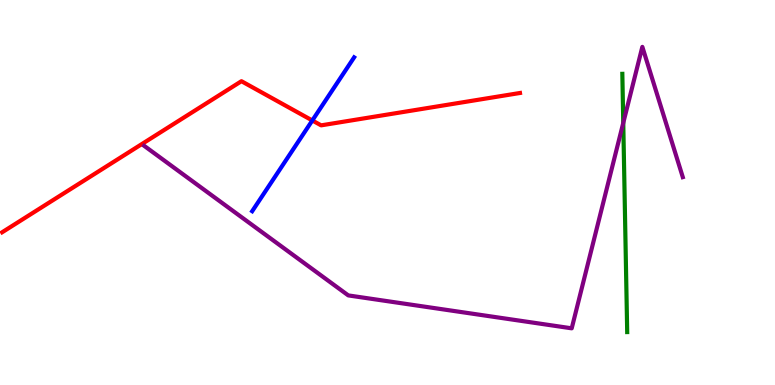[{'lines': ['blue', 'red'], 'intersections': [{'x': 4.03, 'y': 6.87}]}, {'lines': ['green', 'red'], 'intersections': []}, {'lines': ['purple', 'red'], 'intersections': []}, {'lines': ['blue', 'green'], 'intersections': []}, {'lines': ['blue', 'purple'], 'intersections': []}, {'lines': ['green', 'purple'], 'intersections': [{'x': 8.04, 'y': 6.81}]}]